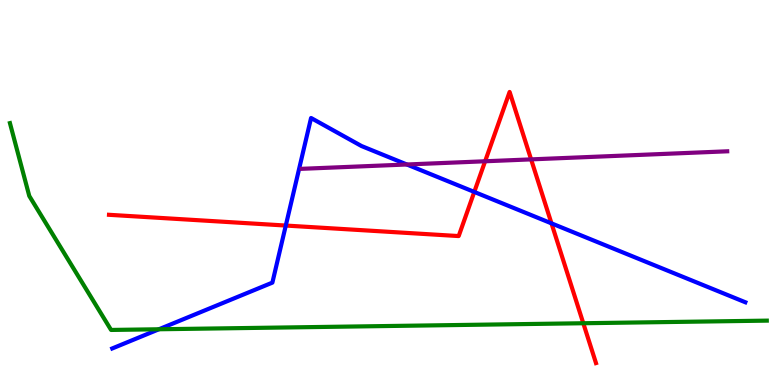[{'lines': ['blue', 'red'], 'intersections': [{'x': 3.69, 'y': 4.14}, {'x': 6.12, 'y': 5.01}, {'x': 7.12, 'y': 4.2}]}, {'lines': ['green', 'red'], 'intersections': [{'x': 7.53, 'y': 1.6}]}, {'lines': ['purple', 'red'], 'intersections': [{'x': 6.26, 'y': 5.81}, {'x': 6.85, 'y': 5.86}]}, {'lines': ['blue', 'green'], 'intersections': [{'x': 2.05, 'y': 1.45}]}, {'lines': ['blue', 'purple'], 'intersections': [{'x': 5.25, 'y': 5.73}]}, {'lines': ['green', 'purple'], 'intersections': []}]